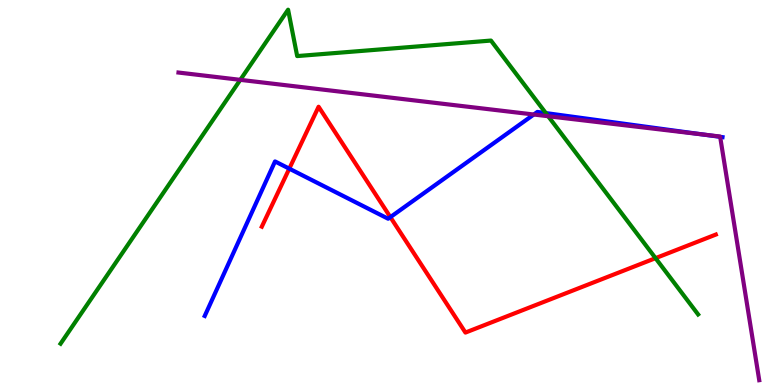[{'lines': ['blue', 'red'], 'intersections': [{'x': 3.73, 'y': 5.62}, {'x': 5.04, 'y': 4.36}]}, {'lines': ['green', 'red'], 'intersections': [{'x': 8.46, 'y': 3.29}]}, {'lines': ['purple', 'red'], 'intersections': []}, {'lines': ['blue', 'green'], 'intersections': [{'x': 7.04, 'y': 7.06}]}, {'lines': ['blue', 'purple'], 'intersections': [{'x': 6.89, 'y': 7.03}, {'x': 9.08, 'y': 6.5}, {'x': 9.29, 'y': 6.45}]}, {'lines': ['green', 'purple'], 'intersections': [{'x': 3.1, 'y': 7.93}, {'x': 7.07, 'y': 6.98}]}]